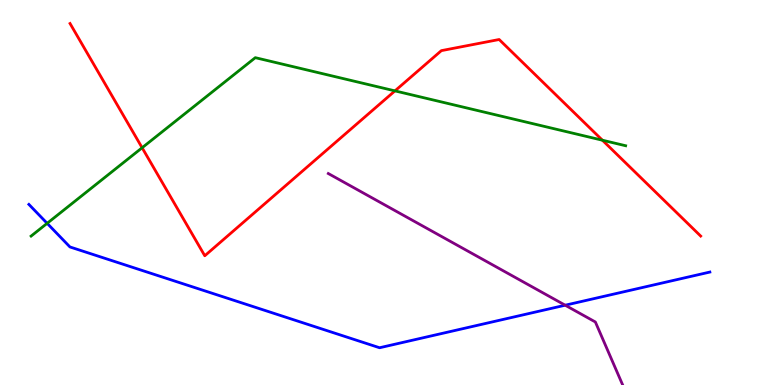[{'lines': ['blue', 'red'], 'intersections': []}, {'lines': ['green', 'red'], 'intersections': [{'x': 1.83, 'y': 6.16}, {'x': 5.1, 'y': 7.64}, {'x': 7.77, 'y': 6.36}]}, {'lines': ['purple', 'red'], 'intersections': []}, {'lines': ['blue', 'green'], 'intersections': [{'x': 0.608, 'y': 4.2}]}, {'lines': ['blue', 'purple'], 'intersections': [{'x': 7.29, 'y': 2.07}]}, {'lines': ['green', 'purple'], 'intersections': []}]